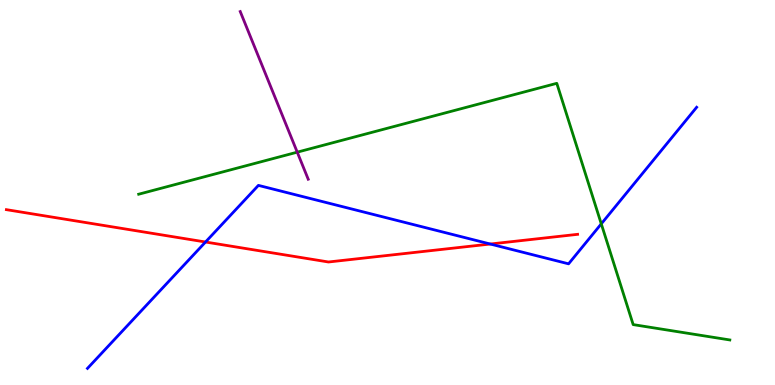[{'lines': ['blue', 'red'], 'intersections': [{'x': 2.65, 'y': 3.71}, {'x': 6.33, 'y': 3.66}]}, {'lines': ['green', 'red'], 'intersections': []}, {'lines': ['purple', 'red'], 'intersections': []}, {'lines': ['blue', 'green'], 'intersections': [{'x': 7.76, 'y': 4.19}]}, {'lines': ['blue', 'purple'], 'intersections': []}, {'lines': ['green', 'purple'], 'intersections': [{'x': 3.84, 'y': 6.05}]}]